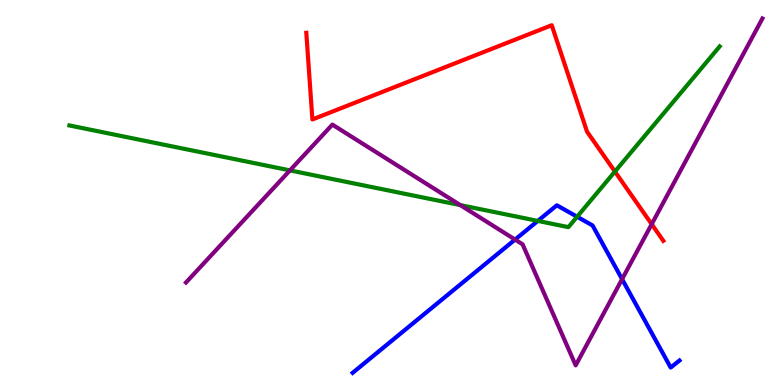[{'lines': ['blue', 'red'], 'intersections': []}, {'lines': ['green', 'red'], 'intersections': [{'x': 7.93, 'y': 5.54}]}, {'lines': ['purple', 'red'], 'intersections': [{'x': 8.41, 'y': 4.18}]}, {'lines': ['blue', 'green'], 'intersections': [{'x': 6.94, 'y': 4.26}, {'x': 7.45, 'y': 4.37}]}, {'lines': ['blue', 'purple'], 'intersections': [{'x': 6.65, 'y': 3.78}, {'x': 8.03, 'y': 2.75}]}, {'lines': ['green', 'purple'], 'intersections': [{'x': 3.74, 'y': 5.57}, {'x': 5.94, 'y': 4.67}]}]